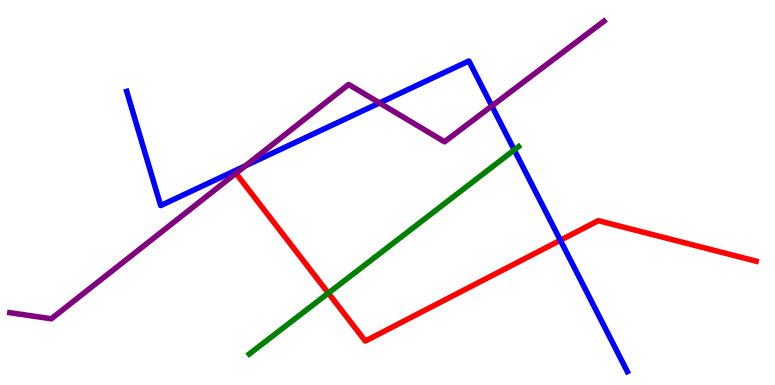[{'lines': ['blue', 'red'], 'intersections': [{'x': 7.23, 'y': 3.76}]}, {'lines': ['green', 'red'], 'intersections': [{'x': 4.24, 'y': 2.39}]}, {'lines': ['purple', 'red'], 'intersections': []}, {'lines': ['blue', 'green'], 'intersections': [{'x': 6.64, 'y': 6.11}]}, {'lines': ['blue', 'purple'], 'intersections': [{'x': 3.17, 'y': 5.69}, {'x': 4.9, 'y': 7.33}, {'x': 6.35, 'y': 7.25}]}, {'lines': ['green', 'purple'], 'intersections': []}]